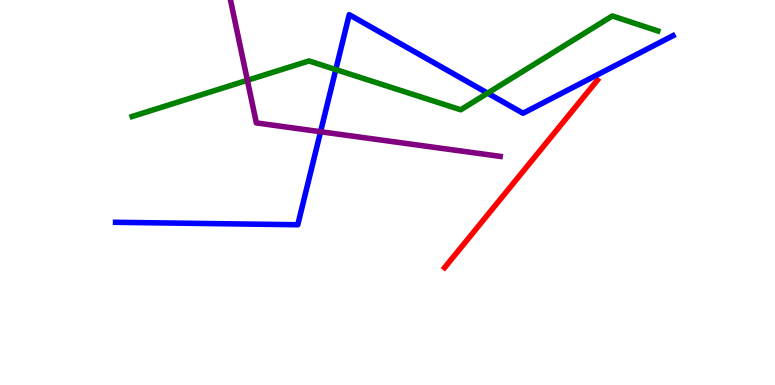[{'lines': ['blue', 'red'], 'intersections': []}, {'lines': ['green', 'red'], 'intersections': []}, {'lines': ['purple', 'red'], 'intersections': []}, {'lines': ['blue', 'green'], 'intersections': [{'x': 4.33, 'y': 8.19}, {'x': 6.29, 'y': 7.58}]}, {'lines': ['blue', 'purple'], 'intersections': [{'x': 4.14, 'y': 6.58}]}, {'lines': ['green', 'purple'], 'intersections': [{'x': 3.19, 'y': 7.91}]}]